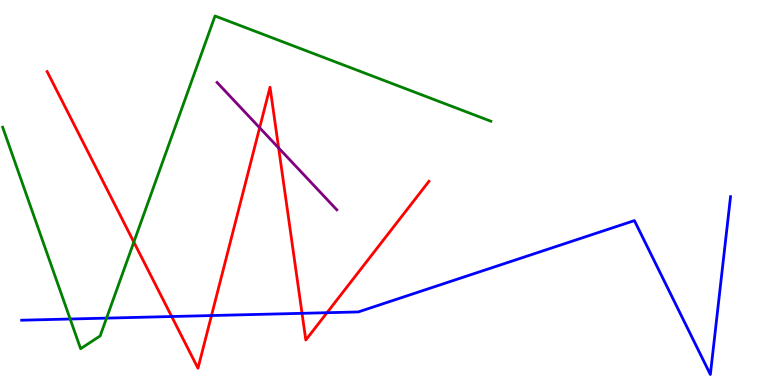[{'lines': ['blue', 'red'], 'intersections': [{'x': 2.22, 'y': 1.78}, {'x': 2.73, 'y': 1.8}, {'x': 3.9, 'y': 1.86}, {'x': 4.22, 'y': 1.88}]}, {'lines': ['green', 'red'], 'intersections': [{'x': 1.73, 'y': 3.71}]}, {'lines': ['purple', 'red'], 'intersections': [{'x': 3.35, 'y': 6.68}, {'x': 3.6, 'y': 6.16}]}, {'lines': ['blue', 'green'], 'intersections': [{'x': 0.905, 'y': 1.71}, {'x': 1.37, 'y': 1.74}]}, {'lines': ['blue', 'purple'], 'intersections': []}, {'lines': ['green', 'purple'], 'intersections': []}]